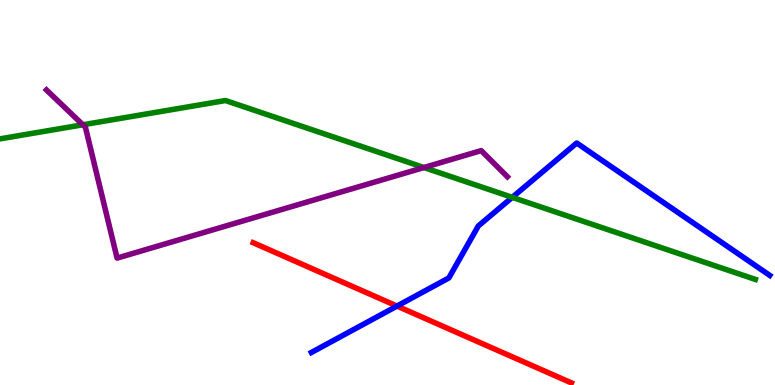[{'lines': ['blue', 'red'], 'intersections': [{'x': 5.12, 'y': 2.05}]}, {'lines': ['green', 'red'], 'intersections': []}, {'lines': ['purple', 'red'], 'intersections': []}, {'lines': ['blue', 'green'], 'intersections': [{'x': 6.61, 'y': 4.87}]}, {'lines': ['blue', 'purple'], 'intersections': []}, {'lines': ['green', 'purple'], 'intersections': [{'x': 1.07, 'y': 6.76}, {'x': 5.47, 'y': 5.65}]}]